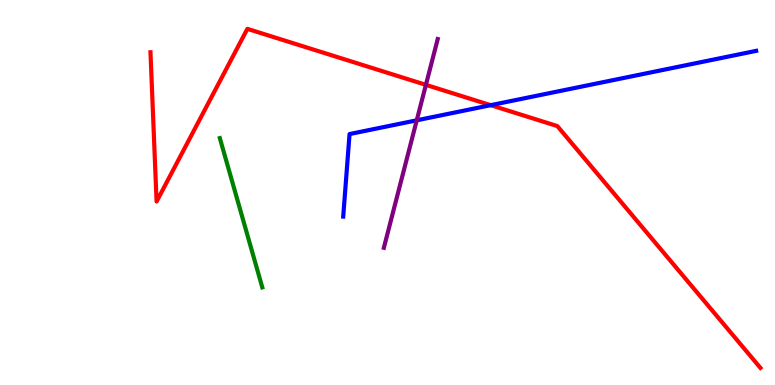[{'lines': ['blue', 'red'], 'intersections': [{'x': 6.33, 'y': 7.27}]}, {'lines': ['green', 'red'], 'intersections': []}, {'lines': ['purple', 'red'], 'intersections': [{'x': 5.5, 'y': 7.8}]}, {'lines': ['blue', 'green'], 'intersections': []}, {'lines': ['blue', 'purple'], 'intersections': [{'x': 5.38, 'y': 6.88}]}, {'lines': ['green', 'purple'], 'intersections': []}]